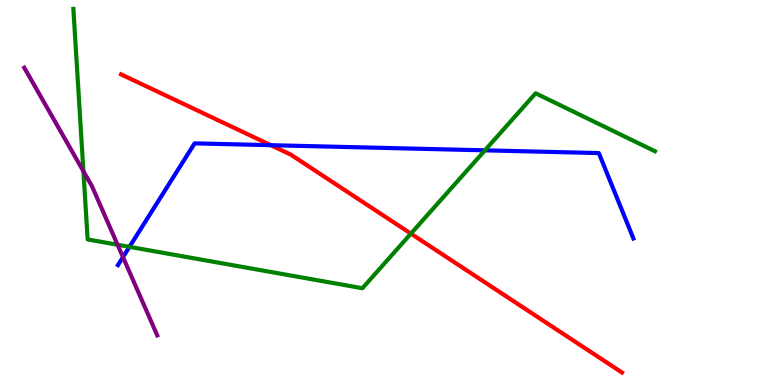[{'lines': ['blue', 'red'], 'intersections': [{'x': 3.49, 'y': 6.23}]}, {'lines': ['green', 'red'], 'intersections': [{'x': 5.3, 'y': 3.93}]}, {'lines': ['purple', 'red'], 'intersections': []}, {'lines': ['blue', 'green'], 'intersections': [{'x': 1.67, 'y': 3.59}, {'x': 6.26, 'y': 6.1}]}, {'lines': ['blue', 'purple'], 'intersections': [{'x': 1.59, 'y': 3.32}]}, {'lines': ['green', 'purple'], 'intersections': [{'x': 1.08, 'y': 5.55}, {'x': 1.52, 'y': 3.64}]}]